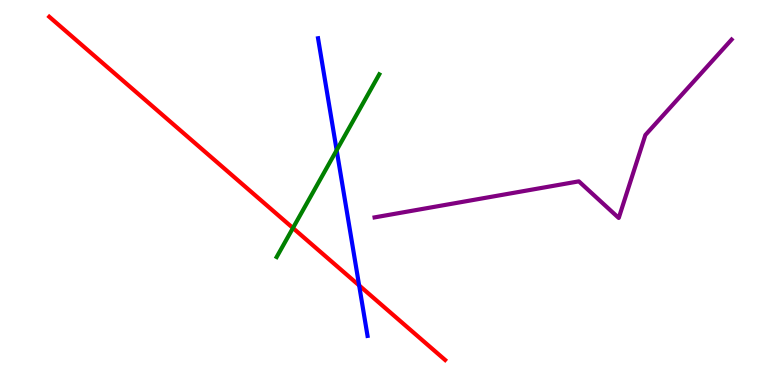[{'lines': ['blue', 'red'], 'intersections': [{'x': 4.63, 'y': 2.59}]}, {'lines': ['green', 'red'], 'intersections': [{'x': 3.78, 'y': 4.08}]}, {'lines': ['purple', 'red'], 'intersections': []}, {'lines': ['blue', 'green'], 'intersections': [{'x': 4.34, 'y': 6.1}]}, {'lines': ['blue', 'purple'], 'intersections': []}, {'lines': ['green', 'purple'], 'intersections': []}]